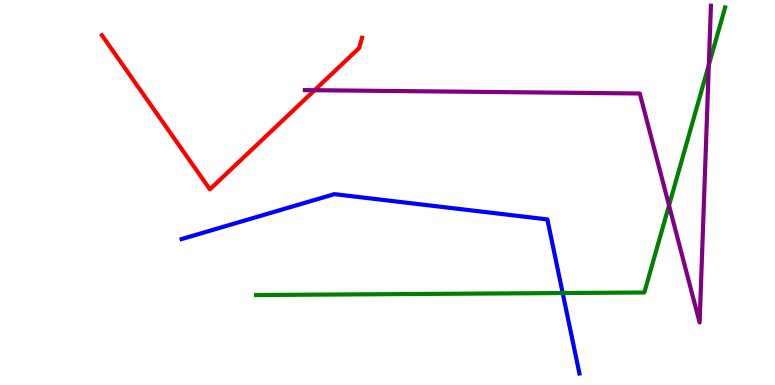[{'lines': ['blue', 'red'], 'intersections': []}, {'lines': ['green', 'red'], 'intersections': []}, {'lines': ['purple', 'red'], 'intersections': [{'x': 4.06, 'y': 7.66}]}, {'lines': ['blue', 'green'], 'intersections': [{'x': 7.26, 'y': 2.39}]}, {'lines': ['blue', 'purple'], 'intersections': []}, {'lines': ['green', 'purple'], 'intersections': [{'x': 8.63, 'y': 4.67}, {'x': 9.15, 'y': 8.31}]}]